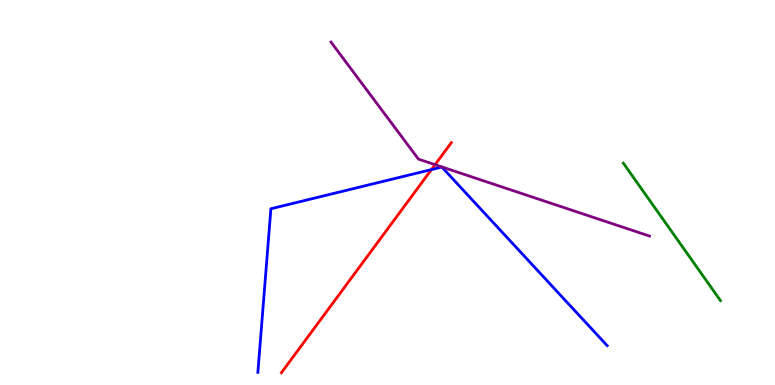[{'lines': ['blue', 'red'], 'intersections': [{'x': 5.57, 'y': 5.6}]}, {'lines': ['green', 'red'], 'intersections': []}, {'lines': ['purple', 'red'], 'intersections': [{'x': 5.61, 'y': 5.72}]}, {'lines': ['blue', 'green'], 'intersections': []}, {'lines': ['blue', 'purple'], 'intersections': []}, {'lines': ['green', 'purple'], 'intersections': []}]